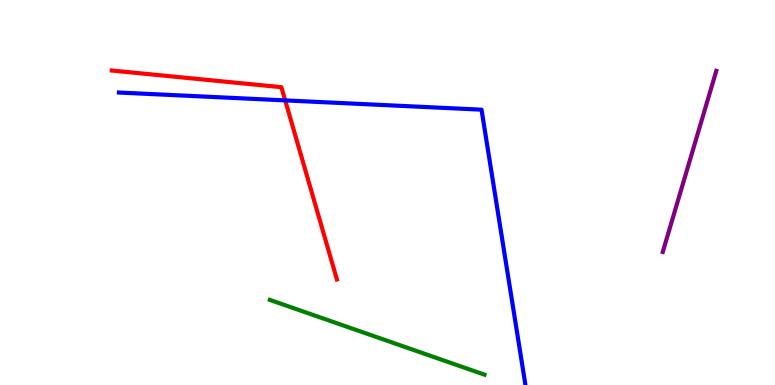[{'lines': ['blue', 'red'], 'intersections': [{'x': 3.68, 'y': 7.39}]}, {'lines': ['green', 'red'], 'intersections': []}, {'lines': ['purple', 'red'], 'intersections': []}, {'lines': ['blue', 'green'], 'intersections': []}, {'lines': ['blue', 'purple'], 'intersections': []}, {'lines': ['green', 'purple'], 'intersections': []}]